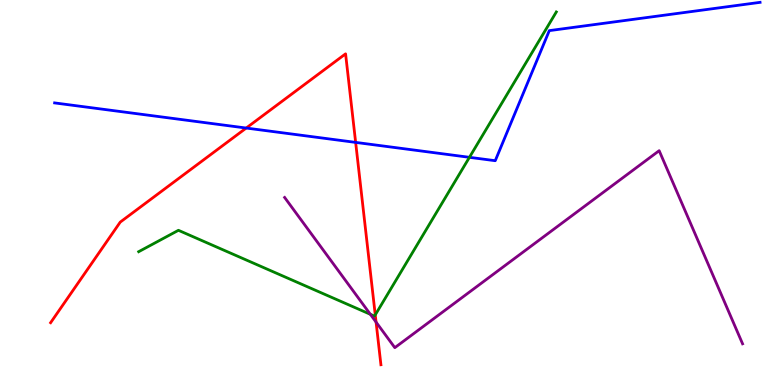[{'lines': ['blue', 'red'], 'intersections': [{'x': 3.18, 'y': 6.67}, {'x': 4.59, 'y': 6.3}]}, {'lines': ['green', 'red'], 'intersections': [{'x': 4.84, 'y': 1.82}]}, {'lines': ['purple', 'red'], 'intersections': [{'x': 4.85, 'y': 1.63}]}, {'lines': ['blue', 'green'], 'intersections': [{'x': 6.06, 'y': 5.91}]}, {'lines': ['blue', 'purple'], 'intersections': []}, {'lines': ['green', 'purple'], 'intersections': [{'x': 4.78, 'y': 1.84}]}]